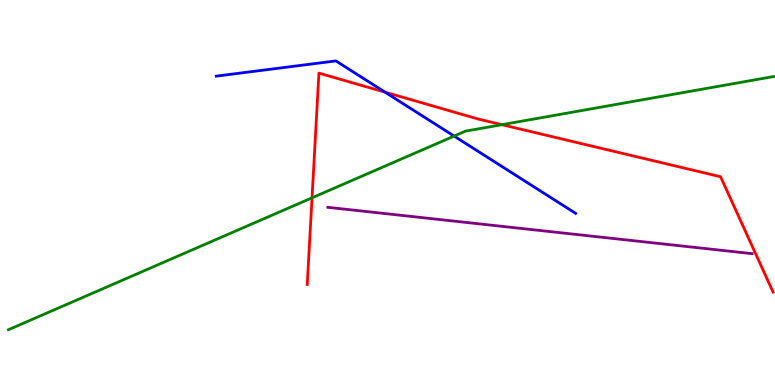[{'lines': ['blue', 'red'], 'intersections': [{'x': 4.97, 'y': 7.61}]}, {'lines': ['green', 'red'], 'intersections': [{'x': 4.03, 'y': 4.86}, {'x': 6.48, 'y': 6.76}]}, {'lines': ['purple', 'red'], 'intersections': []}, {'lines': ['blue', 'green'], 'intersections': [{'x': 5.86, 'y': 6.47}]}, {'lines': ['blue', 'purple'], 'intersections': []}, {'lines': ['green', 'purple'], 'intersections': []}]